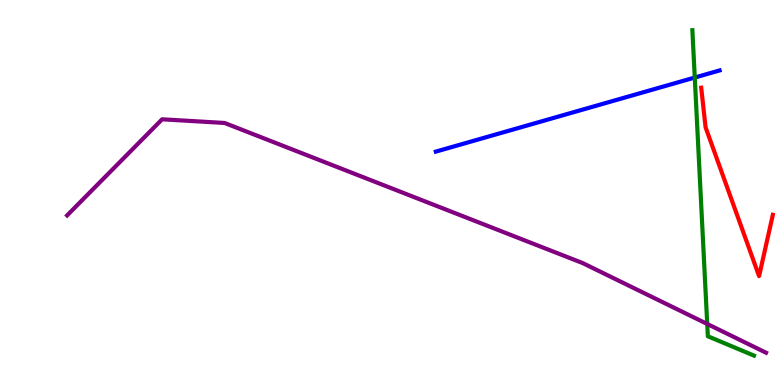[{'lines': ['blue', 'red'], 'intersections': []}, {'lines': ['green', 'red'], 'intersections': []}, {'lines': ['purple', 'red'], 'intersections': []}, {'lines': ['blue', 'green'], 'intersections': [{'x': 8.96, 'y': 7.99}]}, {'lines': ['blue', 'purple'], 'intersections': []}, {'lines': ['green', 'purple'], 'intersections': [{'x': 9.13, 'y': 1.59}]}]